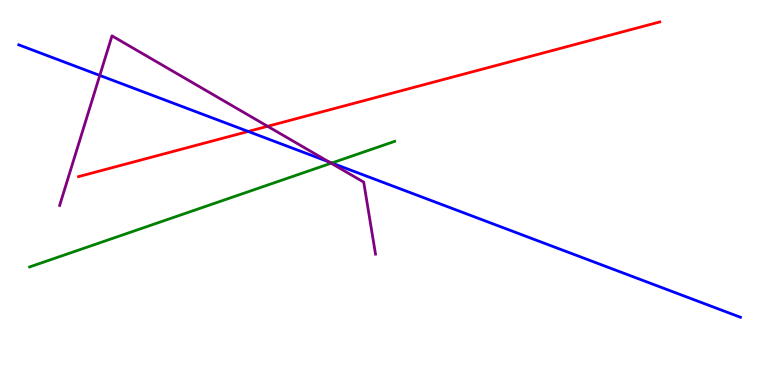[{'lines': ['blue', 'red'], 'intersections': [{'x': 3.2, 'y': 6.59}]}, {'lines': ['green', 'red'], 'intersections': []}, {'lines': ['purple', 'red'], 'intersections': [{'x': 3.45, 'y': 6.72}]}, {'lines': ['blue', 'green'], 'intersections': [{'x': 4.28, 'y': 5.77}]}, {'lines': ['blue', 'purple'], 'intersections': [{'x': 1.29, 'y': 8.04}, {'x': 4.24, 'y': 5.79}]}, {'lines': ['green', 'purple'], 'intersections': [{'x': 4.27, 'y': 5.76}]}]